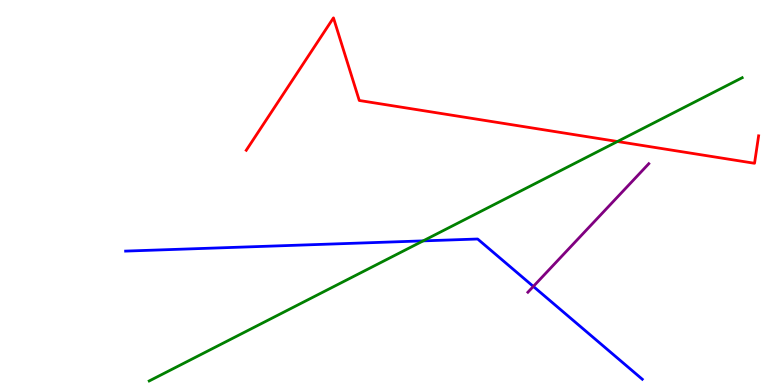[{'lines': ['blue', 'red'], 'intersections': []}, {'lines': ['green', 'red'], 'intersections': [{'x': 7.97, 'y': 6.32}]}, {'lines': ['purple', 'red'], 'intersections': []}, {'lines': ['blue', 'green'], 'intersections': [{'x': 5.46, 'y': 3.74}]}, {'lines': ['blue', 'purple'], 'intersections': [{'x': 6.88, 'y': 2.56}]}, {'lines': ['green', 'purple'], 'intersections': []}]